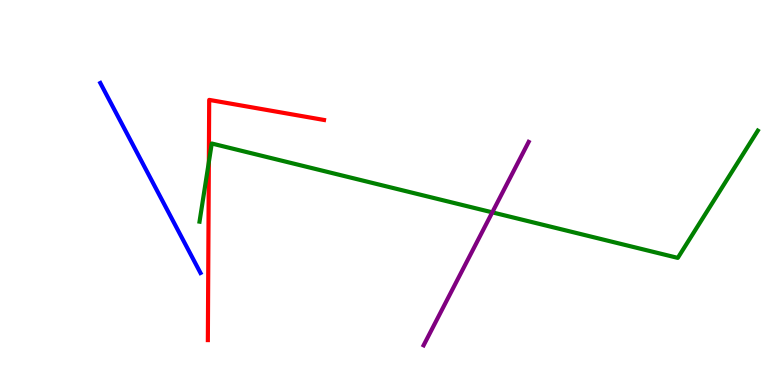[{'lines': ['blue', 'red'], 'intersections': []}, {'lines': ['green', 'red'], 'intersections': [{'x': 2.69, 'y': 5.79}]}, {'lines': ['purple', 'red'], 'intersections': []}, {'lines': ['blue', 'green'], 'intersections': []}, {'lines': ['blue', 'purple'], 'intersections': []}, {'lines': ['green', 'purple'], 'intersections': [{'x': 6.35, 'y': 4.48}]}]